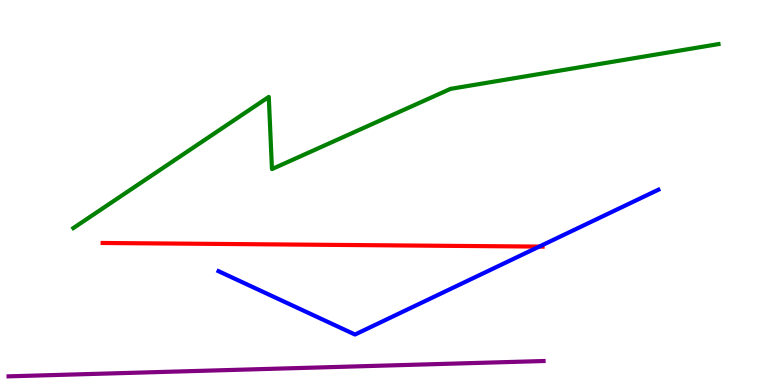[{'lines': ['blue', 'red'], 'intersections': [{'x': 6.96, 'y': 3.59}]}, {'lines': ['green', 'red'], 'intersections': []}, {'lines': ['purple', 'red'], 'intersections': []}, {'lines': ['blue', 'green'], 'intersections': []}, {'lines': ['blue', 'purple'], 'intersections': []}, {'lines': ['green', 'purple'], 'intersections': []}]